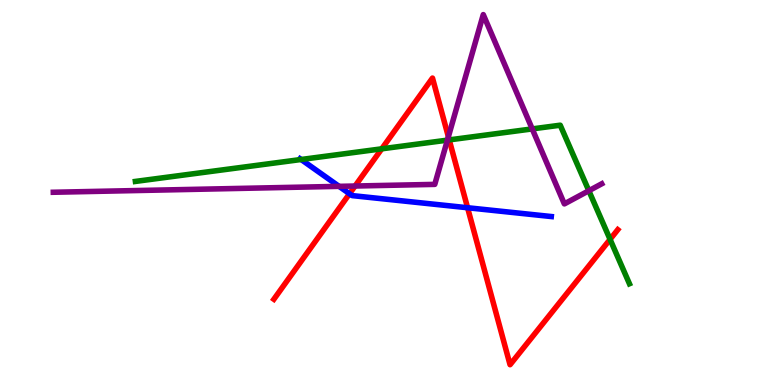[{'lines': ['blue', 'red'], 'intersections': [{'x': 4.51, 'y': 4.97}, {'x': 6.03, 'y': 4.6}]}, {'lines': ['green', 'red'], 'intersections': [{'x': 4.93, 'y': 6.13}, {'x': 5.8, 'y': 6.37}, {'x': 7.87, 'y': 3.78}]}, {'lines': ['purple', 'red'], 'intersections': [{'x': 4.58, 'y': 5.17}, {'x': 5.79, 'y': 6.45}]}, {'lines': ['blue', 'green'], 'intersections': [{'x': 3.89, 'y': 5.86}]}, {'lines': ['blue', 'purple'], 'intersections': [{'x': 4.38, 'y': 5.16}]}, {'lines': ['green', 'purple'], 'intersections': [{'x': 5.77, 'y': 6.36}, {'x': 6.87, 'y': 6.65}, {'x': 7.6, 'y': 5.05}]}]